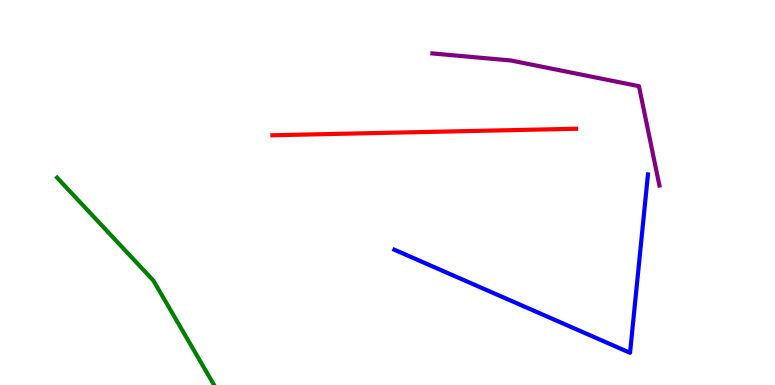[{'lines': ['blue', 'red'], 'intersections': []}, {'lines': ['green', 'red'], 'intersections': []}, {'lines': ['purple', 'red'], 'intersections': []}, {'lines': ['blue', 'green'], 'intersections': []}, {'lines': ['blue', 'purple'], 'intersections': []}, {'lines': ['green', 'purple'], 'intersections': []}]